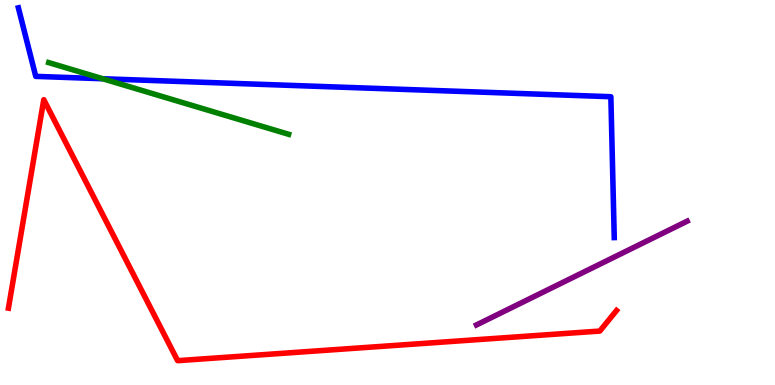[{'lines': ['blue', 'red'], 'intersections': []}, {'lines': ['green', 'red'], 'intersections': []}, {'lines': ['purple', 'red'], 'intersections': []}, {'lines': ['blue', 'green'], 'intersections': [{'x': 1.33, 'y': 7.95}]}, {'lines': ['blue', 'purple'], 'intersections': []}, {'lines': ['green', 'purple'], 'intersections': []}]